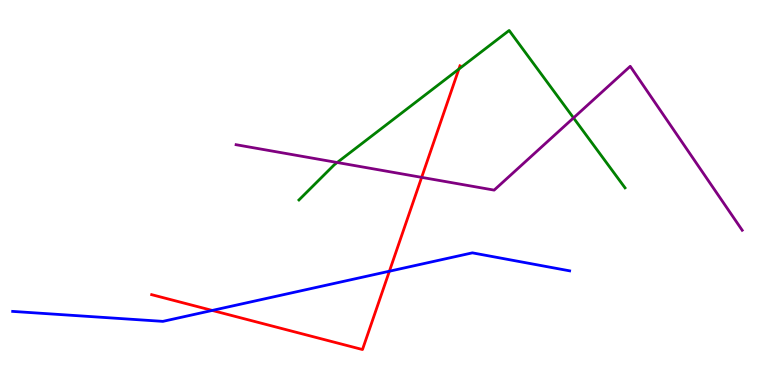[{'lines': ['blue', 'red'], 'intersections': [{'x': 2.74, 'y': 1.94}, {'x': 5.02, 'y': 2.96}]}, {'lines': ['green', 'red'], 'intersections': [{'x': 5.92, 'y': 8.21}]}, {'lines': ['purple', 'red'], 'intersections': [{'x': 5.44, 'y': 5.39}]}, {'lines': ['blue', 'green'], 'intersections': []}, {'lines': ['blue', 'purple'], 'intersections': []}, {'lines': ['green', 'purple'], 'intersections': [{'x': 4.35, 'y': 5.78}, {'x': 7.4, 'y': 6.94}]}]